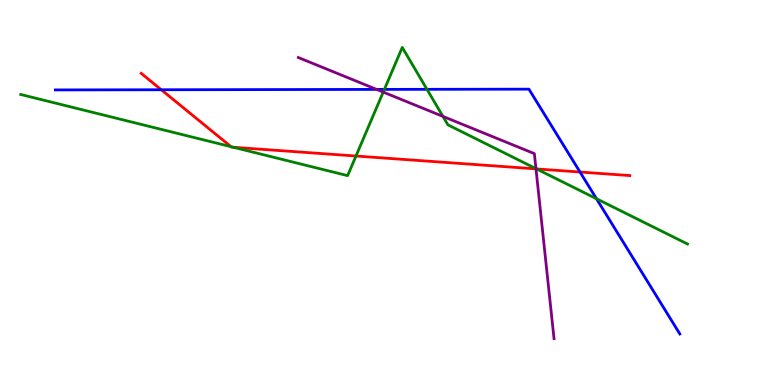[{'lines': ['blue', 'red'], 'intersections': [{'x': 2.08, 'y': 7.67}, {'x': 7.48, 'y': 5.53}]}, {'lines': ['green', 'red'], 'intersections': [{'x': 2.98, 'y': 6.19}, {'x': 3.01, 'y': 6.17}, {'x': 4.59, 'y': 5.95}, {'x': 6.92, 'y': 5.61}]}, {'lines': ['purple', 'red'], 'intersections': [{'x': 6.92, 'y': 5.61}]}, {'lines': ['blue', 'green'], 'intersections': [{'x': 4.96, 'y': 7.68}, {'x': 5.51, 'y': 7.68}, {'x': 7.7, 'y': 4.84}]}, {'lines': ['blue', 'purple'], 'intersections': [{'x': 4.86, 'y': 7.68}]}, {'lines': ['green', 'purple'], 'intersections': [{'x': 4.94, 'y': 7.61}, {'x': 5.72, 'y': 6.98}, {'x': 6.92, 'y': 5.62}]}]